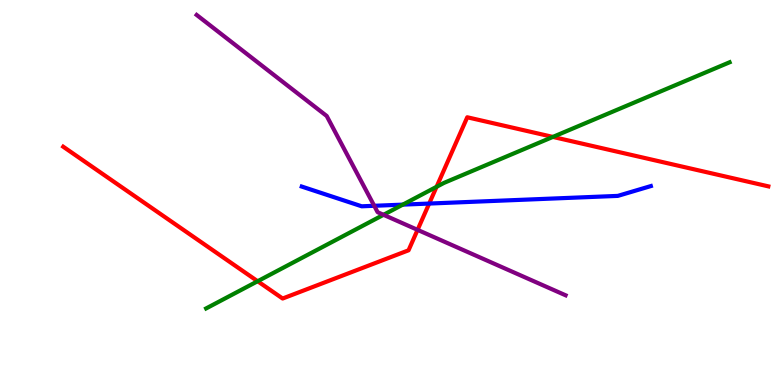[{'lines': ['blue', 'red'], 'intersections': [{'x': 5.54, 'y': 4.71}]}, {'lines': ['green', 'red'], 'intersections': [{'x': 3.32, 'y': 2.7}, {'x': 5.63, 'y': 5.15}, {'x': 7.13, 'y': 6.44}]}, {'lines': ['purple', 'red'], 'intersections': [{'x': 5.39, 'y': 4.03}]}, {'lines': ['blue', 'green'], 'intersections': [{'x': 5.2, 'y': 4.68}]}, {'lines': ['blue', 'purple'], 'intersections': [{'x': 4.83, 'y': 4.65}]}, {'lines': ['green', 'purple'], 'intersections': [{'x': 4.95, 'y': 4.42}]}]